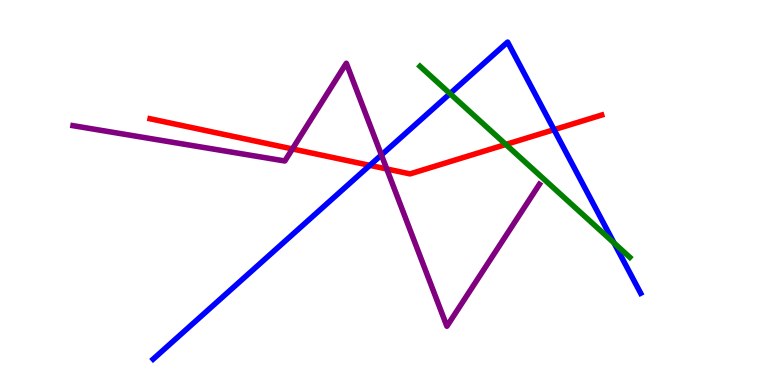[{'lines': ['blue', 'red'], 'intersections': [{'x': 4.77, 'y': 5.7}, {'x': 7.15, 'y': 6.63}]}, {'lines': ['green', 'red'], 'intersections': [{'x': 6.53, 'y': 6.25}]}, {'lines': ['purple', 'red'], 'intersections': [{'x': 3.77, 'y': 6.13}, {'x': 4.99, 'y': 5.61}]}, {'lines': ['blue', 'green'], 'intersections': [{'x': 5.81, 'y': 7.57}, {'x': 7.92, 'y': 3.69}]}, {'lines': ['blue', 'purple'], 'intersections': [{'x': 4.92, 'y': 5.97}]}, {'lines': ['green', 'purple'], 'intersections': []}]